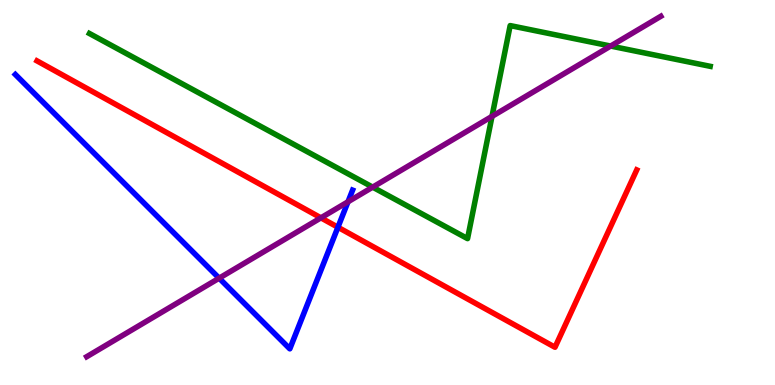[{'lines': ['blue', 'red'], 'intersections': [{'x': 4.36, 'y': 4.1}]}, {'lines': ['green', 'red'], 'intersections': []}, {'lines': ['purple', 'red'], 'intersections': [{'x': 4.14, 'y': 4.34}]}, {'lines': ['blue', 'green'], 'intersections': []}, {'lines': ['blue', 'purple'], 'intersections': [{'x': 2.83, 'y': 2.77}, {'x': 4.49, 'y': 4.76}]}, {'lines': ['green', 'purple'], 'intersections': [{'x': 4.81, 'y': 5.14}, {'x': 6.35, 'y': 6.98}, {'x': 7.88, 'y': 8.8}]}]